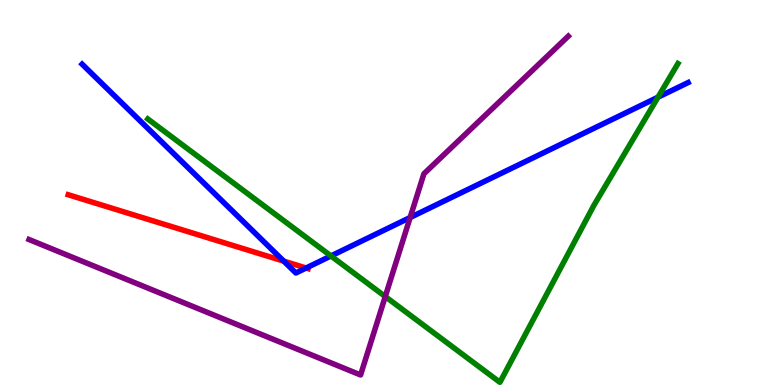[{'lines': ['blue', 'red'], 'intersections': [{'x': 3.66, 'y': 3.22}, {'x': 3.95, 'y': 3.04}]}, {'lines': ['green', 'red'], 'intersections': []}, {'lines': ['purple', 'red'], 'intersections': []}, {'lines': ['blue', 'green'], 'intersections': [{'x': 4.27, 'y': 3.35}, {'x': 8.49, 'y': 7.48}]}, {'lines': ['blue', 'purple'], 'intersections': [{'x': 5.29, 'y': 4.35}]}, {'lines': ['green', 'purple'], 'intersections': [{'x': 4.97, 'y': 2.3}]}]